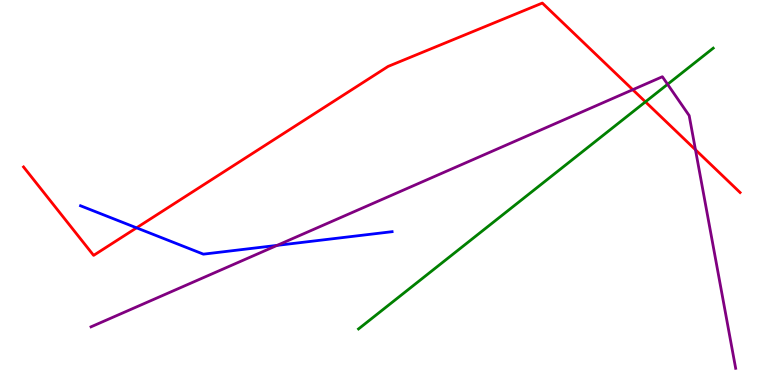[{'lines': ['blue', 'red'], 'intersections': [{'x': 1.76, 'y': 4.08}]}, {'lines': ['green', 'red'], 'intersections': [{'x': 8.33, 'y': 7.35}]}, {'lines': ['purple', 'red'], 'intersections': [{'x': 8.16, 'y': 7.67}, {'x': 8.97, 'y': 6.11}]}, {'lines': ['blue', 'green'], 'intersections': []}, {'lines': ['blue', 'purple'], 'intersections': [{'x': 3.58, 'y': 3.63}]}, {'lines': ['green', 'purple'], 'intersections': [{'x': 8.61, 'y': 7.81}]}]